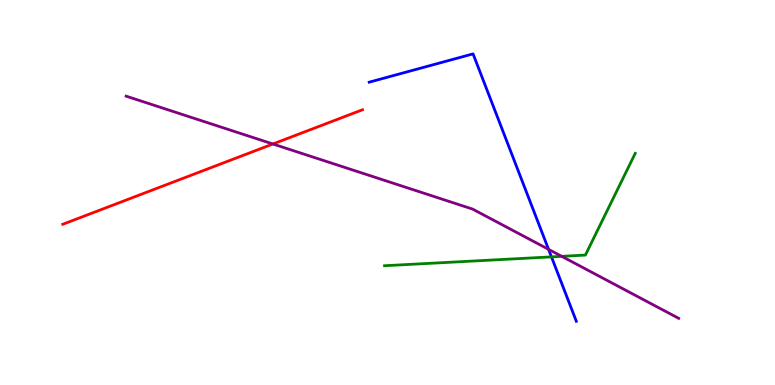[{'lines': ['blue', 'red'], 'intersections': []}, {'lines': ['green', 'red'], 'intersections': []}, {'lines': ['purple', 'red'], 'intersections': [{'x': 3.52, 'y': 6.26}]}, {'lines': ['blue', 'green'], 'intersections': [{'x': 7.12, 'y': 3.33}]}, {'lines': ['blue', 'purple'], 'intersections': [{'x': 7.08, 'y': 3.52}]}, {'lines': ['green', 'purple'], 'intersections': [{'x': 7.25, 'y': 3.34}]}]